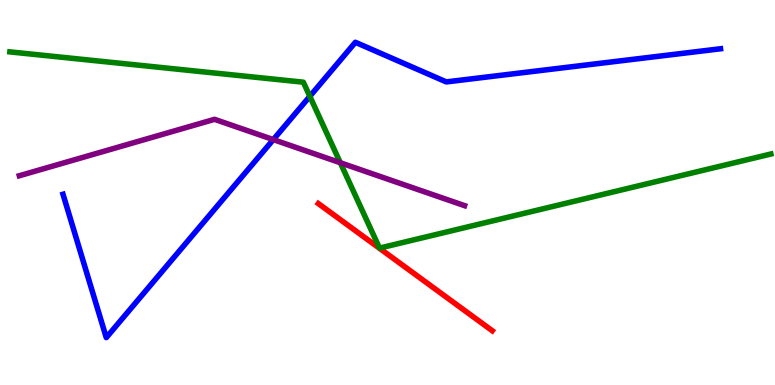[{'lines': ['blue', 'red'], 'intersections': []}, {'lines': ['green', 'red'], 'intersections': []}, {'lines': ['purple', 'red'], 'intersections': []}, {'lines': ['blue', 'green'], 'intersections': [{'x': 4.0, 'y': 7.5}]}, {'lines': ['blue', 'purple'], 'intersections': [{'x': 3.53, 'y': 6.37}]}, {'lines': ['green', 'purple'], 'intersections': [{'x': 4.39, 'y': 5.77}]}]